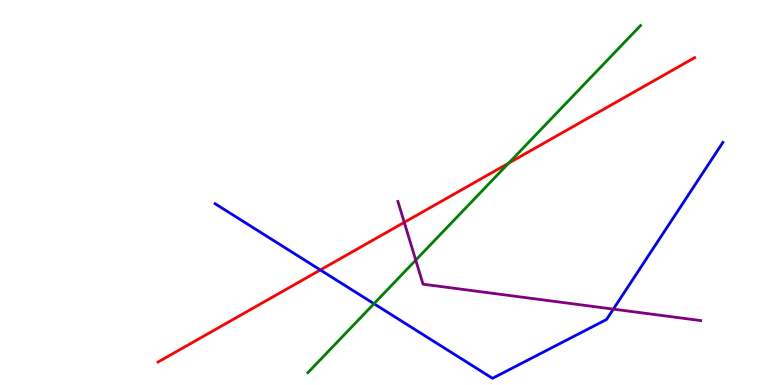[{'lines': ['blue', 'red'], 'intersections': [{'x': 4.13, 'y': 2.99}]}, {'lines': ['green', 'red'], 'intersections': [{'x': 6.56, 'y': 5.76}]}, {'lines': ['purple', 'red'], 'intersections': [{'x': 5.22, 'y': 4.22}]}, {'lines': ['blue', 'green'], 'intersections': [{'x': 4.83, 'y': 2.11}]}, {'lines': ['blue', 'purple'], 'intersections': [{'x': 7.91, 'y': 1.97}]}, {'lines': ['green', 'purple'], 'intersections': [{'x': 5.36, 'y': 3.24}]}]